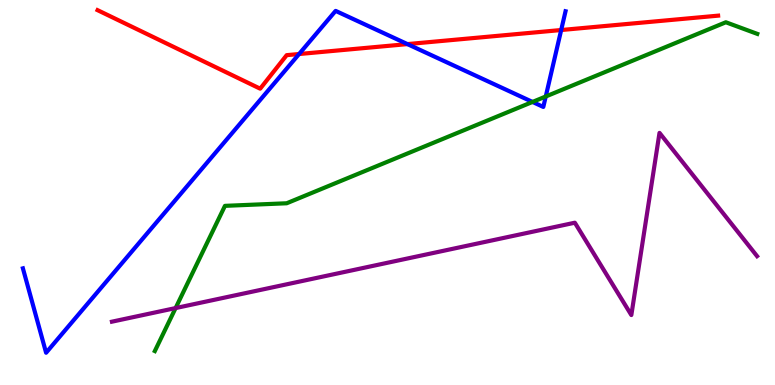[{'lines': ['blue', 'red'], 'intersections': [{'x': 3.86, 'y': 8.6}, {'x': 5.26, 'y': 8.85}, {'x': 7.24, 'y': 9.22}]}, {'lines': ['green', 'red'], 'intersections': []}, {'lines': ['purple', 'red'], 'intersections': []}, {'lines': ['blue', 'green'], 'intersections': [{'x': 6.87, 'y': 7.35}, {'x': 7.04, 'y': 7.49}]}, {'lines': ['blue', 'purple'], 'intersections': []}, {'lines': ['green', 'purple'], 'intersections': [{'x': 2.27, 'y': 2.0}]}]